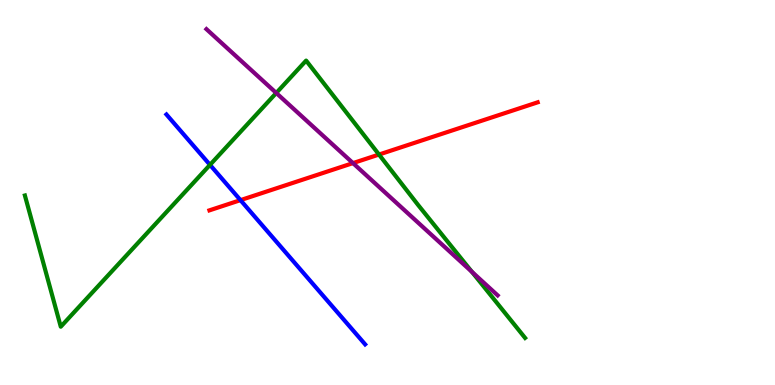[{'lines': ['blue', 'red'], 'intersections': [{'x': 3.1, 'y': 4.8}]}, {'lines': ['green', 'red'], 'intersections': [{'x': 4.89, 'y': 5.99}]}, {'lines': ['purple', 'red'], 'intersections': [{'x': 4.55, 'y': 5.76}]}, {'lines': ['blue', 'green'], 'intersections': [{'x': 2.71, 'y': 5.72}]}, {'lines': ['blue', 'purple'], 'intersections': []}, {'lines': ['green', 'purple'], 'intersections': [{'x': 3.56, 'y': 7.58}, {'x': 6.09, 'y': 2.94}]}]